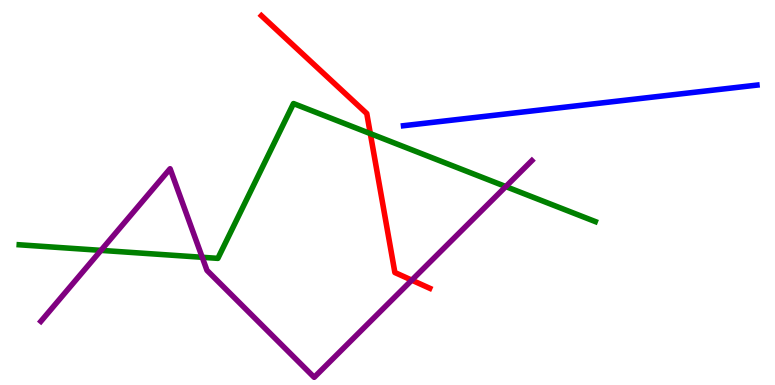[{'lines': ['blue', 'red'], 'intersections': []}, {'lines': ['green', 'red'], 'intersections': [{'x': 4.78, 'y': 6.53}]}, {'lines': ['purple', 'red'], 'intersections': [{'x': 5.31, 'y': 2.72}]}, {'lines': ['blue', 'green'], 'intersections': []}, {'lines': ['blue', 'purple'], 'intersections': []}, {'lines': ['green', 'purple'], 'intersections': [{'x': 1.3, 'y': 3.5}, {'x': 2.61, 'y': 3.32}, {'x': 6.53, 'y': 5.15}]}]